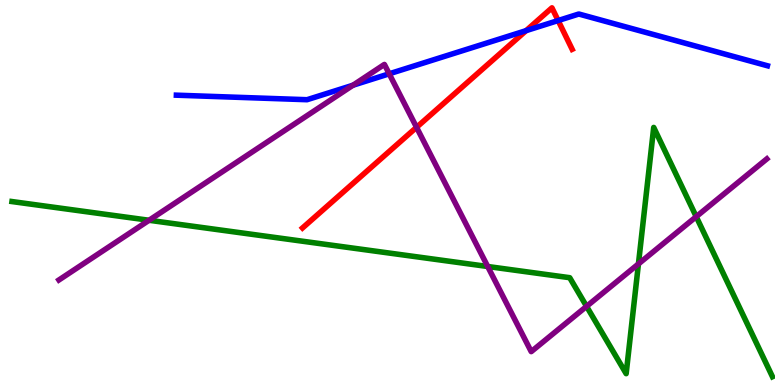[{'lines': ['blue', 'red'], 'intersections': [{'x': 6.79, 'y': 9.2}, {'x': 7.2, 'y': 9.47}]}, {'lines': ['green', 'red'], 'intersections': []}, {'lines': ['purple', 'red'], 'intersections': [{'x': 5.37, 'y': 6.69}]}, {'lines': ['blue', 'green'], 'intersections': []}, {'lines': ['blue', 'purple'], 'intersections': [{'x': 4.55, 'y': 7.79}, {'x': 5.02, 'y': 8.08}]}, {'lines': ['green', 'purple'], 'intersections': [{'x': 1.92, 'y': 4.28}, {'x': 6.29, 'y': 3.08}, {'x': 7.57, 'y': 2.04}, {'x': 8.24, 'y': 3.14}, {'x': 8.98, 'y': 4.37}]}]